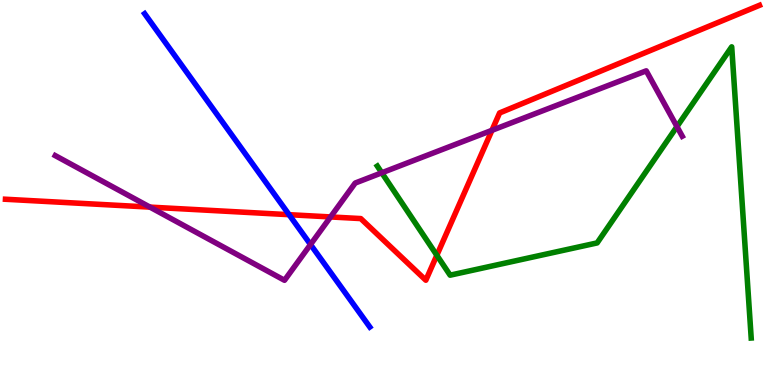[{'lines': ['blue', 'red'], 'intersections': [{'x': 3.73, 'y': 4.42}]}, {'lines': ['green', 'red'], 'intersections': [{'x': 5.64, 'y': 3.37}]}, {'lines': ['purple', 'red'], 'intersections': [{'x': 1.93, 'y': 4.62}, {'x': 4.27, 'y': 4.37}, {'x': 6.35, 'y': 6.61}]}, {'lines': ['blue', 'green'], 'intersections': []}, {'lines': ['blue', 'purple'], 'intersections': [{'x': 4.01, 'y': 3.65}]}, {'lines': ['green', 'purple'], 'intersections': [{'x': 4.93, 'y': 5.51}, {'x': 8.73, 'y': 6.71}]}]